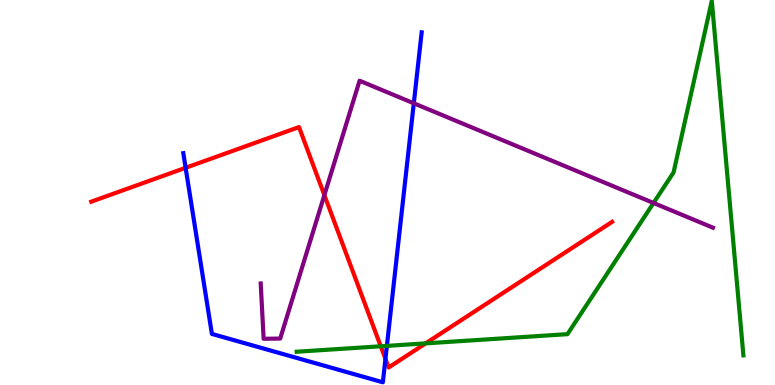[{'lines': ['blue', 'red'], 'intersections': [{'x': 2.4, 'y': 5.64}, {'x': 4.97, 'y': 0.678}]}, {'lines': ['green', 'red'], 'intersections': [{'x': 4.91, 'y': 1.01}, {'x': 5.49, 'y': 1.08}]}, {'lines': ['purple', 'red'], 'intersections': [{'x': 4.19, 'y': 4.93}]}, {'lines': ['blue', 'green'], 'intersections': [{'x': 4.99, 'y': 1.02}]}, {'lines': ['blue', 'purple'], 'intersections': [{'x': 5.34, 'y': 7.32}]}, {'lines': ['green', 'purple'], 'intersections': [{'x': 8.43, 'y': 4.73}]}]